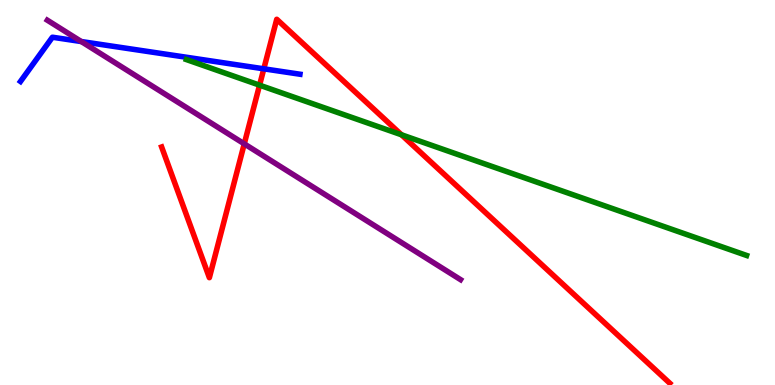[{'lines': ['blue', 'red'], 'intersections': [{'x': 3.4, 'y': 8.21}]}, {'lines': ['green', 'red'], 'intersections': [{'x': 3.35, 'y': 7.79}, {'x': 5.18, 'y': 6.5}]}, {'lines': ['purple', 'red'], 'intersections': [{'x': 3.15, 'y': 6.26}]}, {'lines': ['blue', 'green'], 'intersections': []}, {'lines': ['blue', 'purple'], 'intersections': [{'x': 1.05, 'y': 8.92}]}, {'lines': ['green', 'purple'], 'intersections': []}]